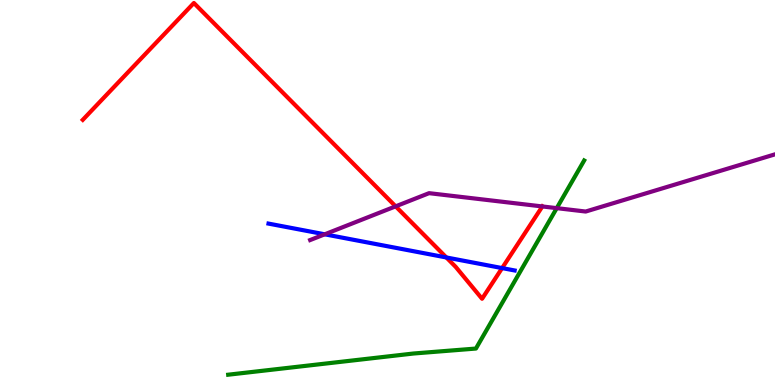[{'lines': ['blue', 'red'], 'intersections': [{'x': 5.76, 'y': 3.31}, {'x': 6.48, 'y': 3.04}]}, {'lines': ['green', 'red'], 'intersections': []}, {'lines': ['purple', 'red'], 'intersections': [{'x': 5.11, 'y': 4.64}, {'x': 7.0, 'y': 4.64}]}, {'lines': ['blue', 'green'], 'intersections': []}, {'lines': ['blue', 'purple'], 'intersections': [{'x': 4.19, 'y': 3.91}]}, {'lines': ['green', 'purple'], 'intersections': [{'x': 7.18, 'y': 4.59}]}]